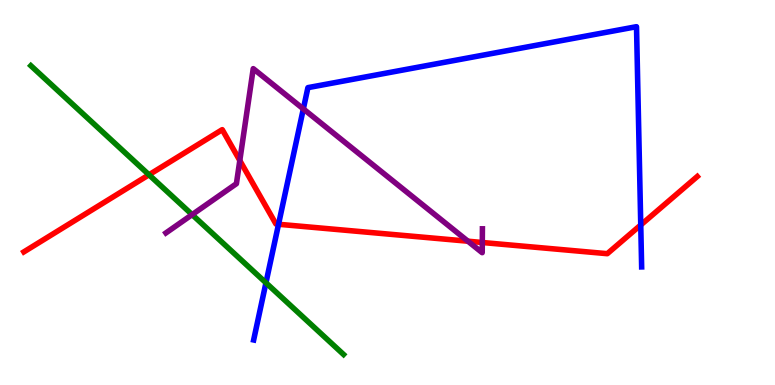[{'lines': ['blue', 'red'], 'intersections': [{'x': 3.59, 'y': 4.18}, {'x': 8.27, 'y': 4.16}]}, {'lines': ['green', 'red'], 'intersections': [{'x': 1.92, 'y': 5.46}]}, {'lines': ['purple', 'red'], 'intersections': [{'x': 3.09, 'y': 5.83}, {'x': 6.04, 'y': 3.73}, {'x': 6.22, 'y': 3.7}]}, {'lines': ['blue', 'green'], 'intersections': [{'x': 3.43, 'y': 2.65}]}, {'lines': ['blue', 'purple'], 'intersections': [{'x': 3.91, 'y': 7.17}]}, {'lines': ['green', 'purple'], 'intersections': [{'x': 2.48, 'y': 4.43}]}]